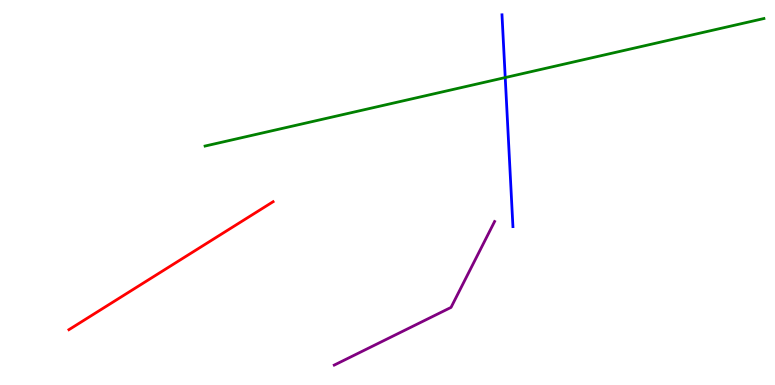[{'lines': ['blue', 'red'], 'intersections': []}, {'lines': ['green', 'red'], 'intersections': []}, {'lines': ['purple', 'red'], 'intersections': []}, {'lines': ['blue', 'green'], 'intersections': [{'x': 6.52, 'y': 7.99}]}, {'lines': ['blue', 'purple'], 'intersections': []}, {'lines': ['green', 'purple'], 'intersections': []}]